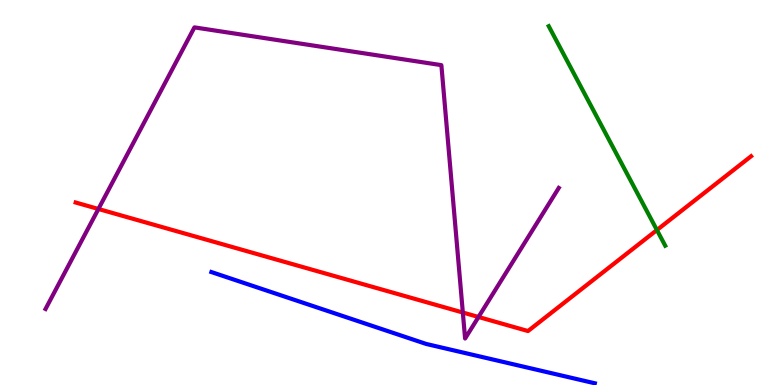[{'lines': ['blue', 'red'], 'intersections': []}, {'lines': ['green', 'red'], 'intersections': [{'x': 8.48, 'y': 4.03}]}, {'lines': ['purple', 'red'], 'intersections': [{'x': 1.27, 'y': 4.57}, {'x': 5.97, 'y': 1.88}, {'x': 6.17, 'y': 1.77}]}, {'lines': ['blue', 'green'], 'intersections': []}, {'lines': ['blue', 'purple'], 'intersections': []}, {'lines': ['green', 'purple'], 'intersections': []}]